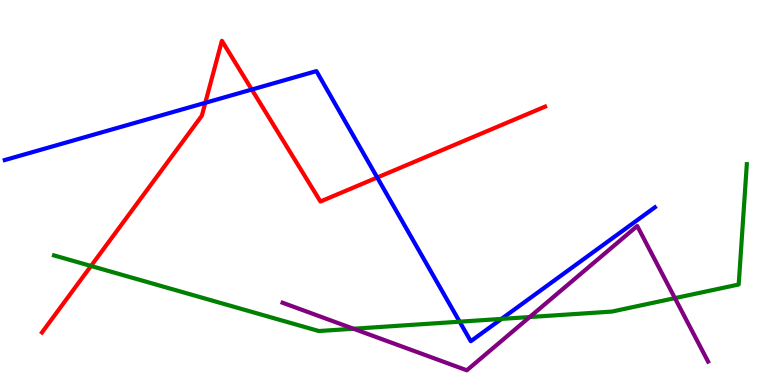[{'lines': ['blue', 'red'], 'intersections': [{'x': 2.65, 'y': 7.33}, {'x': 3.25, 'y': 7.67}, {'x': 4.87, 'y': 5.39}]}, {'lines': ['green', 'red'], 'intersections': [{'x': 1.17, 'y': 3.09}]}, {'lines': ['purple', 'red'], 'intersections': []}, {'lines': ['blue', 'green'], 'intersections': [{'x': 5.93, 'y': 1.64}, {'x': 6.47, 'y': 1.72}]}, {'lines': ['blue', 'purple'], 'intersections': []}, {'lines': ['green', 'purple'], 'intersections': [{'x': 4.56, 'y': 1.46}, {'x': 6.84, 'y': 1.77}, {'x': 8.71, 'y': 2.26}]}]